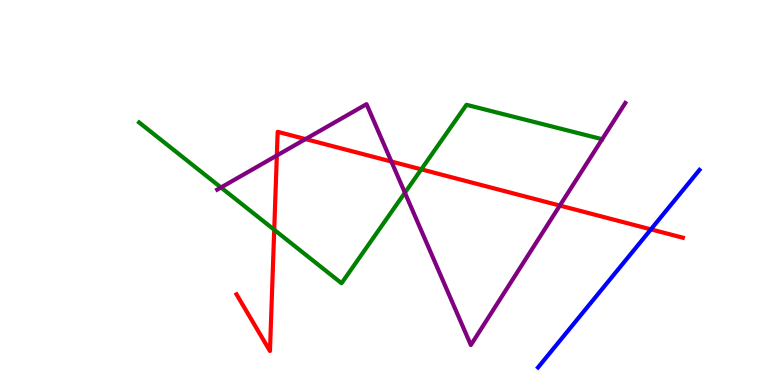[{'lines': ['blue', 'red'], 'intersections': [{'x': 8.4, 'y': 4.04}]}, {'lines': ['green', 'red'], 'intersections': [{'x': 3.54, 'y': 4.03}, {'x': 5.44, 'y': 5.6}]}, {'lines': ['purple', 'red'], 'intersections': [{'x': 3.57, 'y': 5.96}, {'x': 3.94, 'y': 6.39}, {'x': 5.05, 'y': 5.8}, {'x': 7.22, 'y': 4.66}]}, {'lines': ['blue', 'green'], 'intersections': []}, {'lines': ['blue', 'purple'], 'intersections': []}, {'lines': ['green', 'purple'], 'intersections': [{'x': 2.85, 'y': 5.13}, {'x': 5.22, 'y': 4.99}]}]